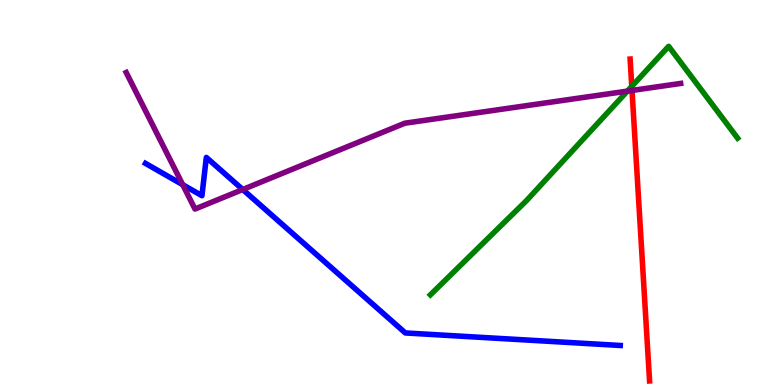[{'lines': ['blue', 'red'], 'intersections': []}, {'lines': ['green', 'red'], 'intersections': [{'x': 8.15, 'y': 7.76}]}, {'lines': ['purple', 'red'], 'intersections': [{'x': 8.16, 'y': 7.65}]}, {'lines': ['blue', 'green'], 'intersections': []}, {'lines': ['blue', 'purple'], 'intersections': [{'x': 2.36, 'y': 5.2}, {'x': 3.13, 'y': 5.08}]}, {'lines': ['green', 'purple'], 'intersections': [{'x': 8.1, 'y': 7.63}]}]